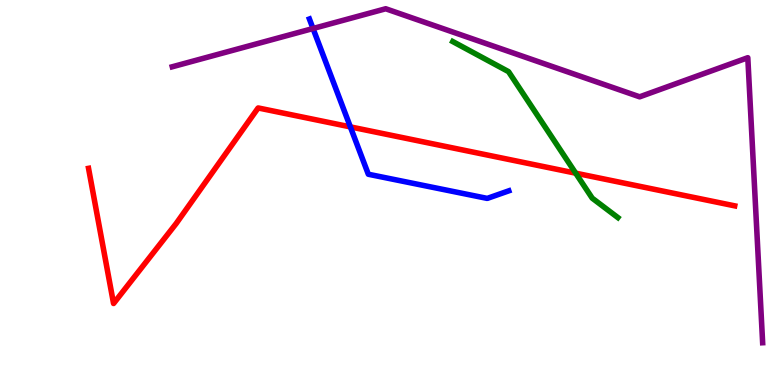[{'lines': ['blue', 'red'], 'intersections': [{'x': 4.52, 'y': 6.7}]}, {'lines': ['green', 'red'], 'intersections': [{'x': 7.43, 'y': 5.5}]}, {'lines': ['purple', 'red'], 'intersections': []}, {'lines': ['blue', 'green'], 'intersections': []}, {'lines': ['blue', 'purple'], 'intersections': [{'x': 4.04, 'y': 9.26}]}, {'lines': ['green', 'purple'], 'intersections': []}]